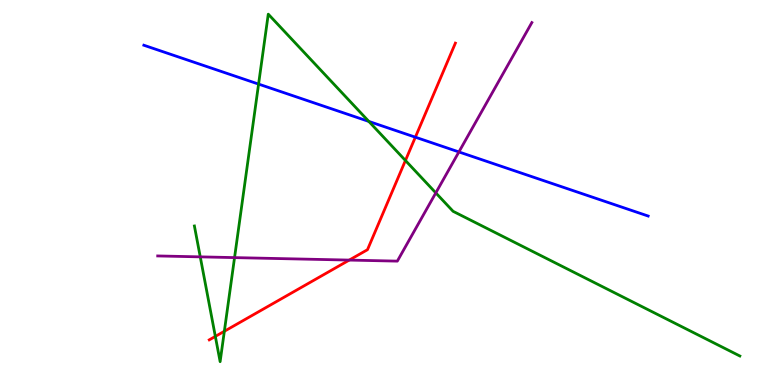[{'lines': ['blue', 'red'], 'intersections': [{'x': 5.36, 'y': 6.44}]}, {'lines': ['green', 'red'], 'intersections': [{'x': 2.78, 'y': 1.26}, {'x': 2.89, 'y': 1.4}, {'x': 5.23, 'y': 5.83}]}, {'lines': ['purple', 'red'], 'intersections': [{'x': 4.51, 'y': 3.24}]}, {'lines': ['blue', 'green'], 'intersections': [{'x': 3.34, 'y': 7.82}, {'x': 4.76, 'y': 6.85}]}, {'lines': ['blue', 'purple'], 'intersections': [{'x': 5.92, 'y': 6.05}]}, {'lines': ['green', 'purple'], 'intersections': [{'x': 2.58, 'y': 3.33}, {'x': 3.03, 'y': 3.31}, {'x': 5.62, 'y': 4.99}]}]